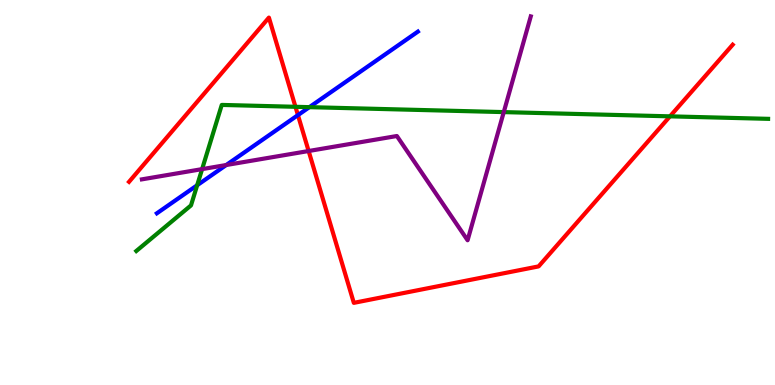[{'lines': ['blue', 'red'], 'intersections': [{'x': 3.84, 'y': 7.01}]}, {'lines': ['green', 'red'], 'intersections': [{'x': 3.81, 'y': 7.23}, {'x': 8.64, 'y': 6.98}]}, {'lines': ['purple', 'red'], 'intersections': [{'x': 3.98, 'y': 6.08}]}, {'lines': ['blue', 'green'], 'intersections': [{'x': 2.54, 'y': 5.19}, {'x': 3.99, 'y': 7.22}]}, {'lines': ['blue', 'purple'], 'intersections': [{'x': 2.92, 'y': 5.71}]}, {'lines': ['green', 'purple'], 'intersections': [{'x': 2.61, 'y': 5.61}, {'x': 6.5, 'y': 7.09}]}]